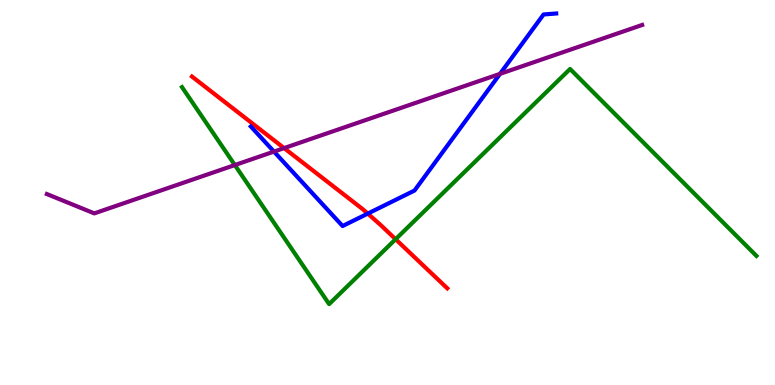[{'lines': ['blue', 'red'], 'intersections': [{'x': 4.75, 'y': 4.45}]}, {'lines': ['green', 'red'], 'intersections': [{'x': 5.1, 'y': 3.79}]}, {'lines': ['purple', 'red'], 'intersections': [{'x': 3.67, 'y': 6.15}]}, {'lines': ['blue', 'green'], 'intersections': []}, {'lines': ['blue', 'purple'], 'intersections': [{'x': 3.54, 'y': 6.06}, {'x': 6.45, 'y': 8.08}]}, {'lines': ['green', 'purple'], 'intersections': [{'x': 3.03, 'y': 5.71}]}]